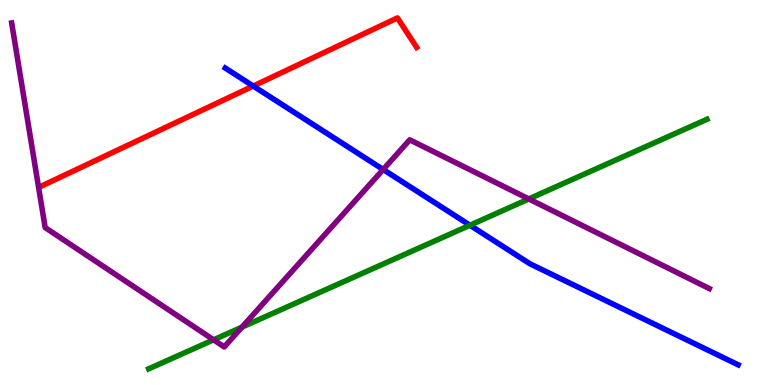[{'lines': ['blue', 'red'], 'intersections': [{'x': 3.27, 'y': 7.77}]}, {'lines': ['green', 'red'], 'intersections': []}, {'lines': ['purple', 'red'], 'intersections': []}, {'lines': ['blue', 'green'], 'intersections': [{'x': 6.06, 'y': 4.15}]}, {'lines': ['blue', 'purple'], 'intersections': [{'x': 4.94, 'y': 5.6}]}, {'lines': ['green', 'purple'], 'intersections': [{'x': 2.76, 'y': 1.17}, {'x': 3.12, 'y': 1.5}, {'x': 6.82, 'y': 4.83}]}]